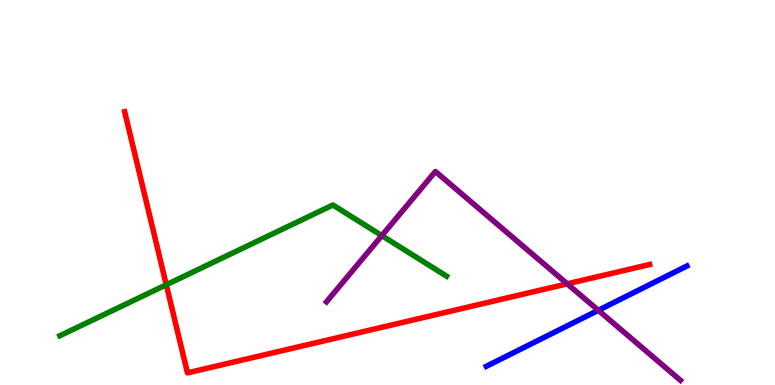[{'lines': ['blue', 'red'], 'intersections': []}, {'lines': ['green', 'red'], 'intersections': [{'x': 2.15, 'y': 2.6}]}, {'lines': ['purple', 'red'], 'intersections': [{'x': 7.32, 'y': 2.63}]}, {'lines': ['blue', 'green'], 'intersections': []}, {'lines': ['blue', 'purple'], 'intersections': [{'x': 7.72, 'y': 1.94}]}, {'lines': ['green', 'purple'], 'intersections': [{'x': 4.93, 'y': 3.88}]}]